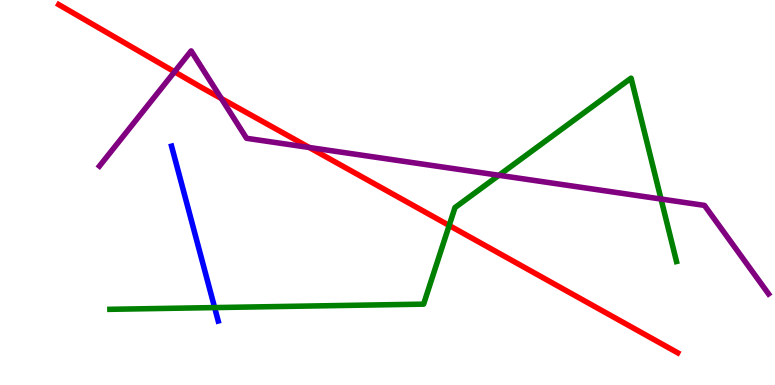[{'lines': ['blue', 'red'], 'intersections': []}, {'lines': ['green', 'red'], 'intersections': [{'x': 5.8, 'y': 4.14}]}, {'lines': ['purple', 'red'], 'intersections': [{'x': 2.25, 'y': 8.14}, {'x': 2.86, 'y': 7.44}, {'x': 3.99, 'y': 6.17}]}, {'lines': ['blue', 'green'], 'intersections': [{'x': 2.77, 'y': 2.01}]}, {'lines': ['blue', 'purple'], 'intersections': []}, {'lines': ['green', 'purple'], 'intersections': [{'x': 6.44, 'y': 5.45}, {'x': 8.53, 'y': 4.83}]}]